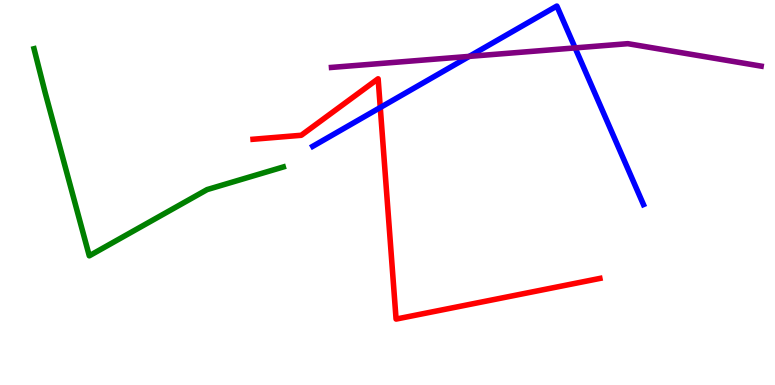[{'lines': ['blue', 'red'], 'intersections': [{'x': 4.91, 'y': 7.21}]}, {'lines': ['green', 'red'], 'intersections': []}, {'lines': ['purple', 'red'], 'intersections': []}, {'lines': ['blue', 'green'], 'intersections': []}, {'lines': ['blue', 'purple'], 'intersections': [{'x': 6.06, 'y': 8.54}, {'x': 7.42, 'y': 8.76}]}, {'lines': ['green', 'purple'], 'intersections': []}]